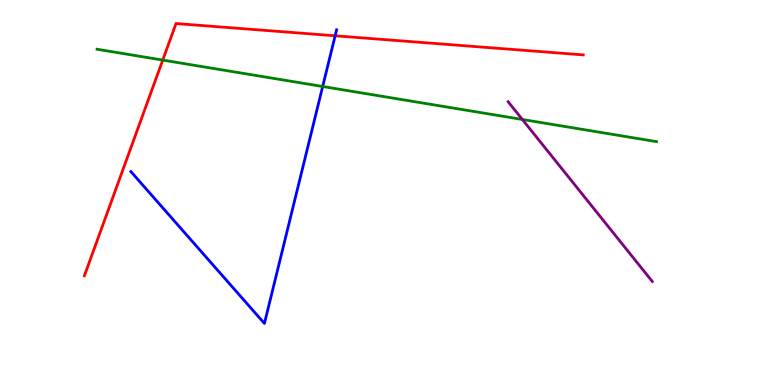[{'lines': ['blue', 'red'], 'intersections': [{'x': 4.32, 'y': 9.07}]}, {'lines': ['green', 'red'], 'intersections': [{'x': 2.1, 'y': 8.44}]}, {'lines': ['purple', 'red'], 'intersections': []}, {'lines': ['blue', 'green'], 'intersections': [{'x': 4.16, 'y': 7.75}]}, {'lines': ['blue', 'purple'], 'intersections': []}, {'lines': ['green', 'purple'], 'intersections': [{'x': 6.74, 'y': 6.9}]}]